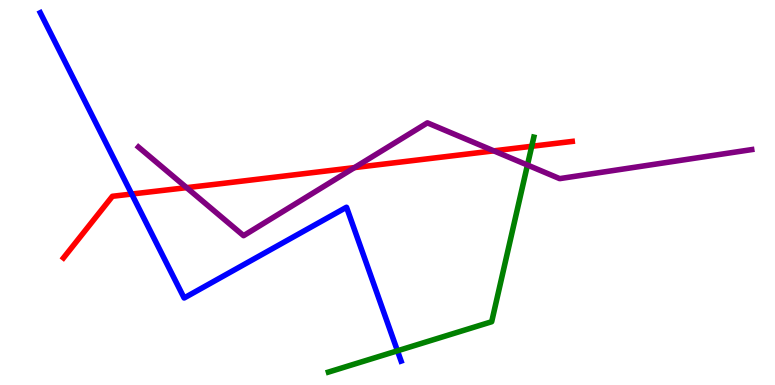[{'lines': ['blue', 'red'], 'intersections': [{'x': 1.7, 'y': 4.96}]}, {'lines': ['green', 'red'], 'intersections': [{'x': 6.86, 'y': 6.2}]}, {'lines': ['purple', 'red'], 'intersections': [{'x': 2.41, 'y': 5.13}, {'x': 4.57, 'y': 5.65}, {'x': 6.37, 'y': 6.08}]}, {'lines': ['blue', 'green'], 'intersections': [{'x': 5.13, 'y': 0.888}]}, {'lines': ['blue', 'purple'], 'intersections': []}, {'lines': ['green', 'purple'], 'intersections': [{'x': 6.81, 'y': 5.71}]}]